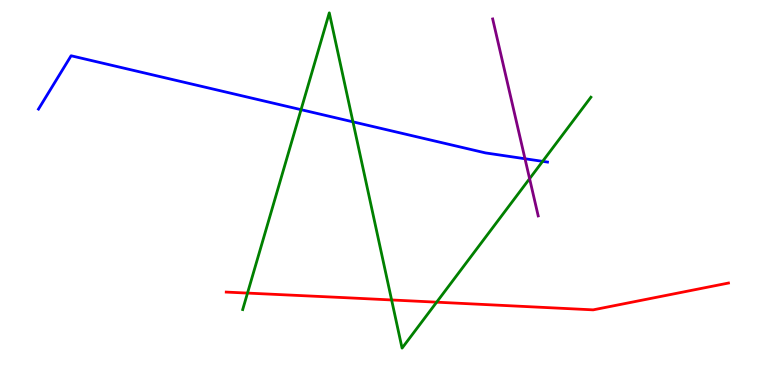[{'lines': ['blue', 'red'], 'intersections': []}, {'lines': ['green', 'red'], 'intersections': [{'x': 3.19, 'y': 2.39}, {'x': 5.05, 'y': 2.21}, {'x': 5.63, 'y': 2.15}]}, {'lines': ['purple', 'red'], 'intersections': []}, {'lines': ['blue', 'green'], 'intersections': [{'x': 3.88, 'y': 7.15}, {'x': 4.55, 'y': 6.84}, {'x': 7.0, 'y': 5.81}]}, {'lines': ['blue', 'purple'], 'intersections': [{'x': 6.77, 'y': 5.88}]}, {'lines': ['green', 'purple'], 'intersections': [{'x': 6.83, 'y': 5.36}]}]